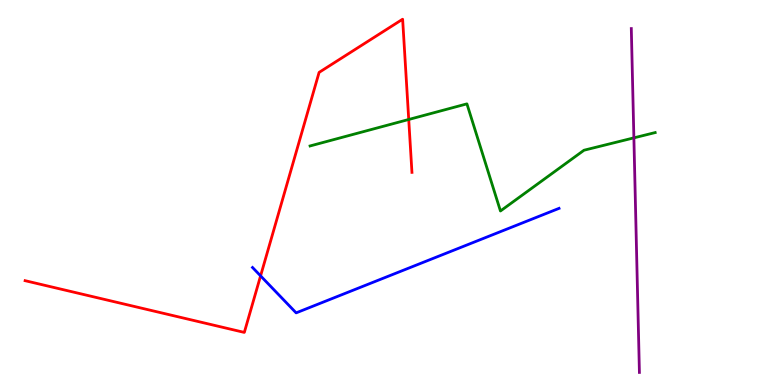[{'lines': ['blue', 'red'], 'intersections': [{'x': 3.36, 'y': 2.83}]}, {'lines': ['green', 'red'], 'intersections': [{'x': 5.27, 'y': 6.9}]}, {'lines': ['purple', 'red'], 'intersections': []}, {'lines': ['blue', 'green'], 'intersections': []}, {'lines': ['blue', 'purple'], 'intersections': []}, {'lines': ['green', 'purple'], 'intersections': [{'x': 8.18, 'y': 6.42}]}]